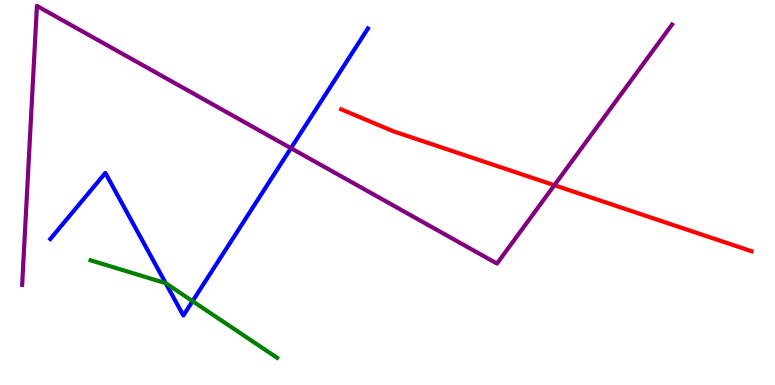[{'lines': ['blue', 'red'], 'intersections': []}, {'lines': ['green', 'red'], 'intersections': []}, {'lines': ['purple', 'red'], 'intersections': [{'x': 7.15, 'y': 5.19}]}, {'lines': ['blue', 'green'], 'intersections': [{'x': 2.14, 'y': 2.64}, {'x': 2.48, 'y': 2.18}]}, {'lines': ['blue', 'purple'], 'intersections': [{'x': 3.75, 'y': 6.15}]}, {'lines': ['green', 'purple'], 'intersections': []}]